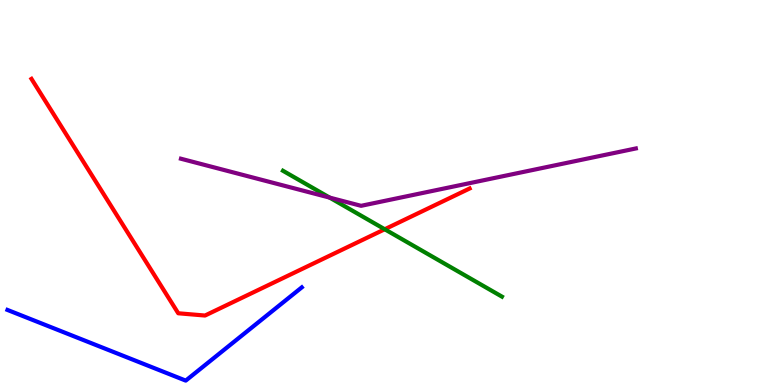[{'lines': ['blue', 'red'], 'intersections': []}, {'lines': ['green', 'red'], 'intersections': [{'x': 4.96, 'y': 4.05}]}, {'lines': ['purple', 'red'], 'intersections': []}, {'lines': ['blue', 'green'], 'intersections': []}, {'lines': ['blue', 'purple'], 'intersections': []}, {'lines': ['green', 'purple'], 'intersections': [{'x': 4.25, 'y': 4.87}]}]